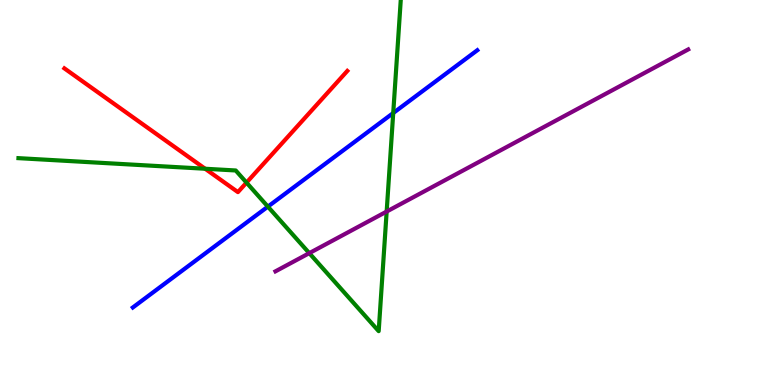[{'lines': ['blue', 'red'], 'intersections': []}, {'lines': ['green', 'red'], 'intersections': [{'x': 2.65, 'y': 5.62}, {'x': 3.18, 'y': 5.26}]}, {'lines': ['purple', 'red'], 'intersections': []}, {'lines': ['blue', 'green'], 'intersections': [{'x': 3.46, 'y': 4.63}, {'x': 5.07, 'y': 7.06}]}, {'lines': ['blue', 'purple'], 'intersections': []}, {'lines': ['green', 'purple'], 'intersections': [{'x': 3.99, 'y': 3.42}, {'x': 4.99, 'y': 4.51}]}]